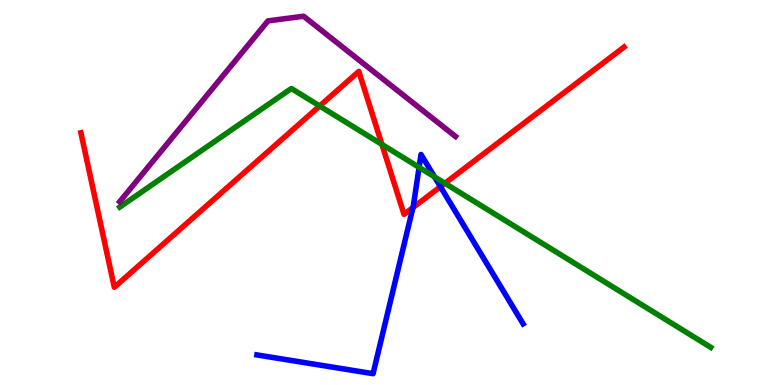[{'lines': ['blue', 'red'], 'intersections': [{'x': 5.33, 'y': 4.61}, {'x': 5.68, 'y': 5.15}]}, {'lines': ['green', 'red'], 'intersections': [{'x': 4.13, 'y': 7.25}, {'x': 4.93, 'y': 6.25}, {'x': 5.74, 'y': 5.24}]}, {'lines': ['purple', 'red'], 'intersections': []}, {'lines': ['blue', 'green'], 'intersections': [{'x': 5.41, 'y': 5.65}, {'x': 5.61, 'y': 5.41}]}, {'lines': ['blue', 'purple'], 'intersections': []}, {'lines': ['green', 'purple'], 'intersections': []}]